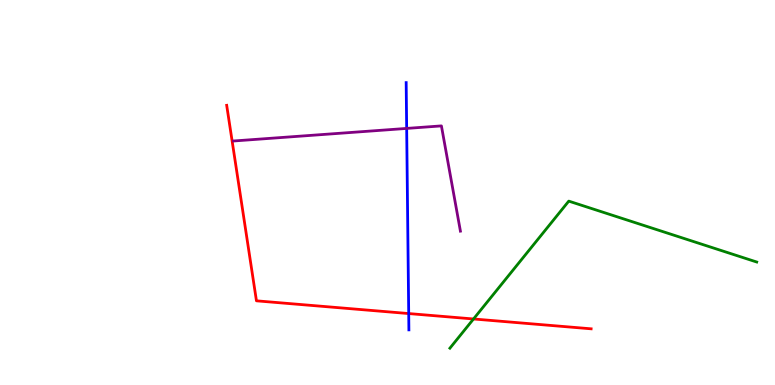[{'lines': ['blue', 'red'], 'intersections': [{'x': 5.27, 'y': 1.86}]}, {'lines': ['green', 'red'], 'intersections': [{'x': 6.11, 'y': 1.71}]}, {'lines': ['purple', 'red'], 'intersections': []}, {'lines': ['blue', 'green'], 'intersections': []}, {'lines': ['blue', 'purple'], 'intersections': [{'x': 5.25, 'y': 6.66}]}, {'lines': ['green', 'purple'], 'intersections': []}]